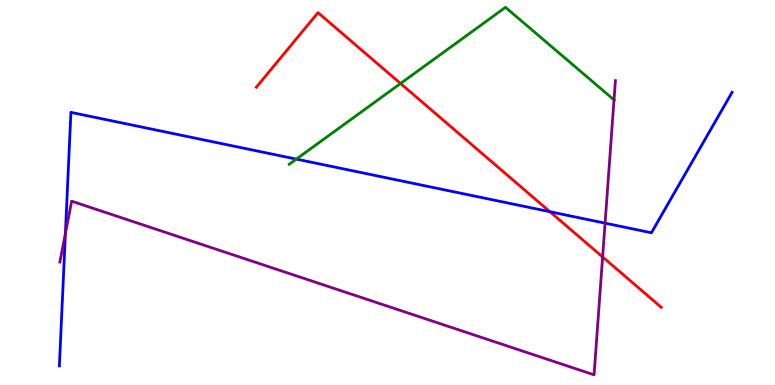[{'lines': ['blue', 'red'], 'intersections': [{'x': 7.1, 'y': 4.5}]}, {'lines': ['green', 'red'], 'intersections': [{'x': 5.17, 'y': 7.83}]}, {'lines': ['purple', 'red'], 'intersections': [{'x': 7.78, 'y': 3.33}]}, {'lines': ['blue', 'green'], 'intersections': [{'x': 3.82, 'y': 5.87}]}, {'lines': ['blue', 'purple'], 'intersections': [{'x': 0.844, 'y': 3.94}, {'x': 7.81, 'y': 4.2}]}, {'lines': ['green', 'purple'], 'intersections': [{'x': 7.92, 'y': 7.41}]}]